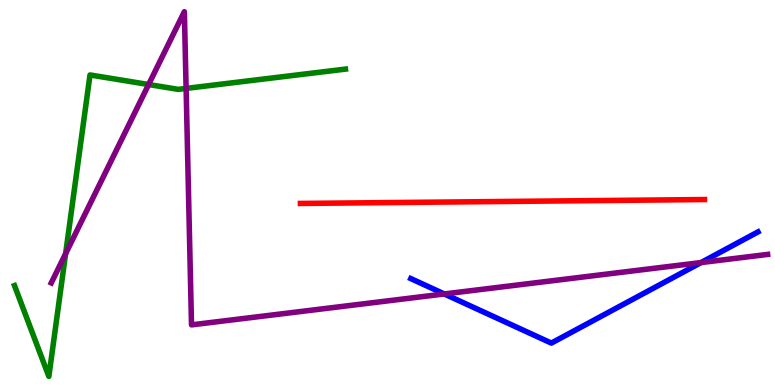[{'lines': ['blue', 'red'], 'intersections': []}, {'lines': ['green', 'red'], 'intersections': []}, {'lines': ['purple', 'red'], 'intersections': []}, {'lines': ['blue', 'green'], 'intersections': []}, {'lines': ['blue', 'purple'], 'intersections': [{'x': 5.73, 'y': 2.36}, {'x': 9.05, 'y': 3.18}]}, {'lines': ['green', 'purple'], 'intersections': [{'x': 0.847, 'y': 3.41}, {'x': 1.92, 'y': 7.8}, {'x': 2.4, 'y': 7.7}]}]